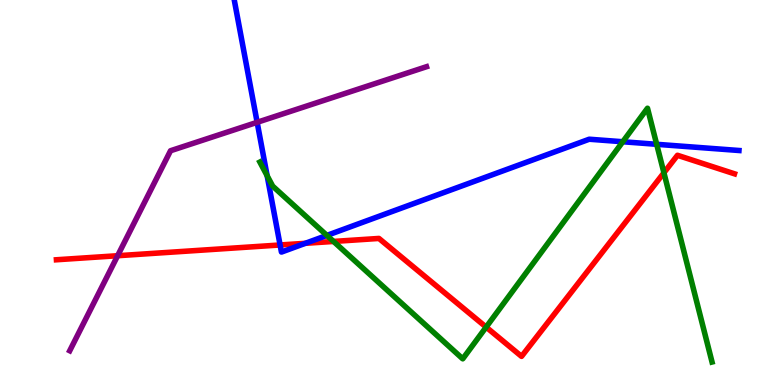[{'lines': ['blue', 'red'], 'intersections': [{'x': 3.61, 'y': 3.64}, {'x': 3.94, 'y': 3.68}]}, {'lines': ['green', 'red'], 'intersections': [{'x': 4.3, 'y': 3.73}, {'x': 6.27, 'y': 1.5}, {'x': 8.57, 'y': 5.51}]}, {'lines': ['purple', 'red'], 'intersections': [{'x': 1.52, 'y': 3.36}]}, {'lines': ['blue', 'green'], 'intersections': [{'x': 3.45, 'y': 5.43}, {'x': 4.22, 'y': 3.89}, {'x': 8.04, 'y': 6.32}, {'x': 8.47, 'y': 6.25}]}, {'lines': ['blue', 'purple'], 'intersections': [{'x': 3.32, 'y': 6.82}]}, {'lines': ['green', 'purple'], 'intersections': []}]